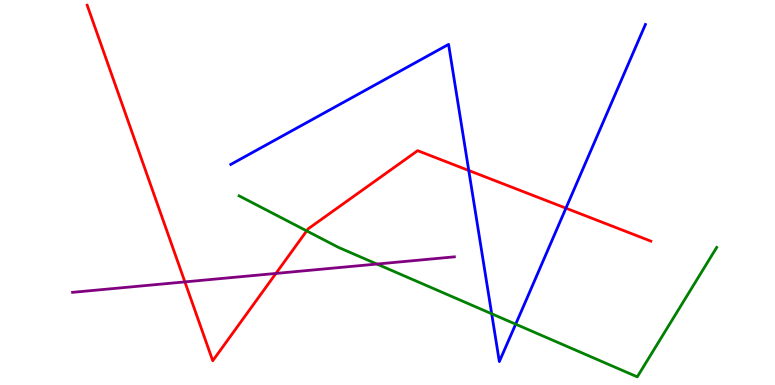[{'lines': ['blue', 'red'], 'intersections': [{'x': 6.05, 'y': 5.57}, {'x': 7.3, 'y': 4.59}]}, {'lines': ['green', 'red'], 'intersections': [{'x': 3.96, 'y': 4.0}]}, {'lines': ['purple', 'red'], 'intersections': [{'x': 2.39, 'y': 2.68}, {'x': 3.56, 'y': 2.9}]}, {'lines': ['blue', 'green'], 'intersections': [{'x': 6.34, 'y': 1.85}, {'x': 6.65, 'y': 1.58}]}, {'lines': ['blue', 'purple'], 'intersections': []}, {'lines': ['green', 'purple'], 'intersections': [{'x': 4.86, 'y': 3.14}]}]